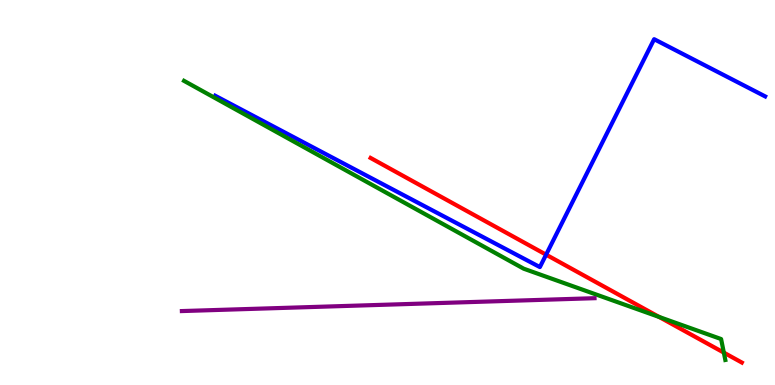[{'lines': ['blue', 'red'], 'intersections': [{'x': 7.05, 'y': 3.39}]}, {'lines': ['green', 'red'], 'intersections': [{'x': 8.5, 'y': 1.77}, {'x': 9.34, 'y': 0.841}]}, {'lines': ['purple', 'red'], 'intersections': []}, {'lines': ['blue', 'green'], 'intersections': []}, {'lines': ['blue', 'purple'], 'intersections': []}, {'lines': ['green', 'purple'], 'intersections': []}]